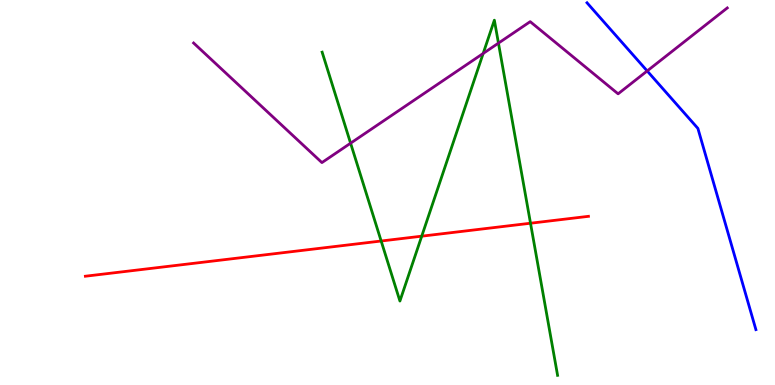[{'lines': ['blue', 'red'], 'intersections': []}, {'lines': ['green', 'red'], 'intersections': [{'x': 4.92, 'y': 3.74}, {'x': 5.44, 'y': 3.87}, {'x': 6.85, 'y': 4.2}]}, {'lines': ['purple', 'red'], 'intersections': []}, {'lines': ['blue', 'green'], 'intersections': []}, {'lines': ['blue', 'purple'], 'intersections': [{'x': 8.35, 'y': 8.16}]}, {'lines': ['green', 'purple'], 'intersections': [{'x': 4.52, 'y': 6.28}, {'x': 6.23, 'y': 8.61}, {'x': 6.43, 'y': 8.88}]}]